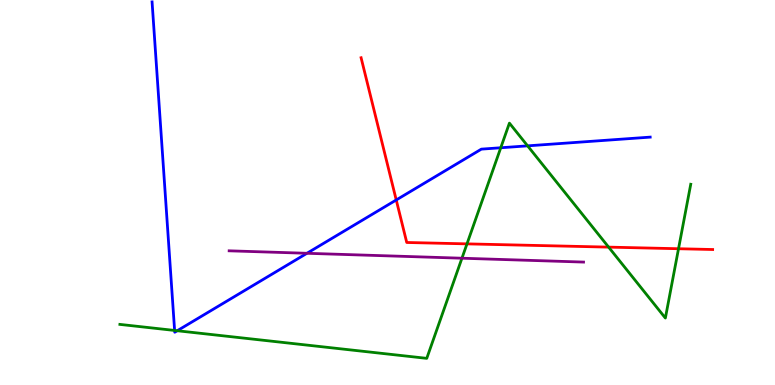[{'lines': ['blue', 'red'], 'intersections': [{'x': 5.11, 'y': 4.81}]}, {'lines': ['green', 'red'], 'intersections': [{'x': 6.03, 'y': 3.67}, {'x': 7.85, 'y': 3.58}, {'x': 8.76, 'y': 3.54}]}, {'lines': ['purple', 'red'], 'intersections': []}, {'lines': ['blue', 'green'], 'intersections': [{'x': 2.25, 'y': 1.42}, {'x': 2.29, 'y': 1.41}, {'x': 6.46, 'y': 6.16}, {'x': 6.81, 'y': 6.21}]}, {'lines': ['blue', 'purple'], 'intersections': [{'x': 3.96, 'y': 3.42}]}, {'lines': ['green', 'purple'], 'intersections': [{'x': 5.96, 'y': 3.29}]}]